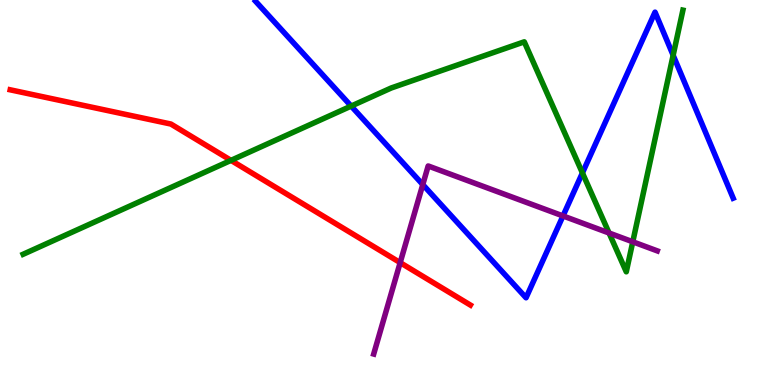[{'lines': ['blue', 'red'], 'intersections': []}, {'lines': ['green', 'red'], 'intersections': [{'x': 2.98, 'y': 5.83}]}, {'lines': ['purple', 'red'], 'intersections': [{'x': 5.16, 'y': 3.18}]}, {'lines': ['blue', 'green'], 'intersections': [{'x': 4.53, 'y': 7.24}, {'x': 7.52, 'y': 5.51}, {'x': 8.69, 'y': 8.56}]}, {'lines': ['blue', 'purple'], 'intersections': [{'x': 5.46, 'y': 5.21}, {'x': 7.26, 'y': 4.39}]}, {'lines': ['green', 'purple'], 'intersections': [{'x': 7.86, 'y': 3.95}, {'x': 8.16, 'y': 3.72}]}]